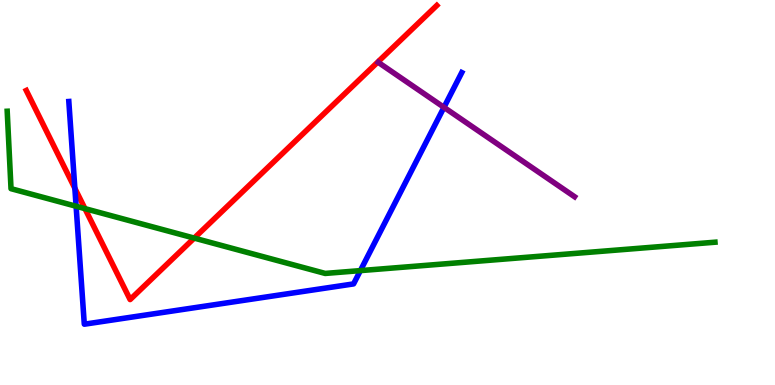[{'lines': ['blue', 'red'], 'intersections': [{'x': 0.966, 'y': 5.11}]}, {'lines': ['green', 'red'], 'intersections': [{'x': 1.1, 'y': 4.58}, {'x': 2.51, 'y': 3.82}]}, {'lines': ['purple', 'red'], 'intersections': []}, {'lines': ['blue', 'green'], 'intersections': [{'x': 0.982, 'y': 4.64}, {'x': 4.65, 'y': 2.97}]}, {'lines': ['blue', 'purple'], 'intersections': [{'x': 5.73, 'y': 7.21}]}, {'lines': ['green', 'purple'], 'intersections': []}]